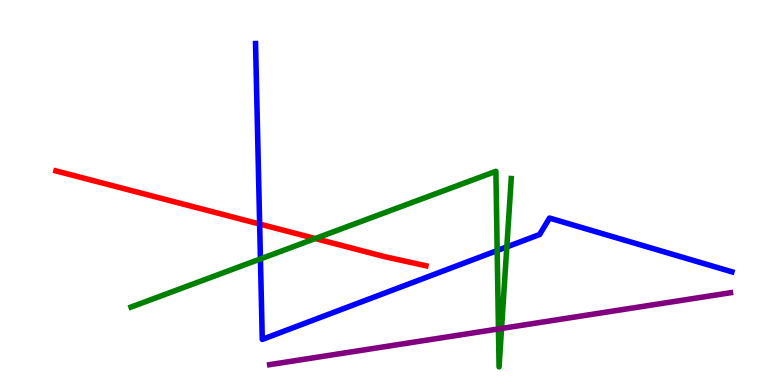[{'lines': ['blue', 'red'], 'intersections': [{'x': 3.35, 'y': 4.18}]}, {'lines': ['green', 'red'], 'intersections': [{'x': 4.07, 'y': 3.8}]}, {'lines': ['purple', 'red'], 'intersections': []}, {'lines': ['blue', 'green'], 'intersections': [{'x': 3.36, 'y': 3.27}, {'x': 6.42, 'y': 3.49}, {'x': 6.54, 'y': 3.59}]}, {'lines': ['blue', 'purple'], 'intersections': []}, {'lines': ['green', 'purple'], 'intersections': [{'x': 6.43, 'y': 1.46}, {'x': 6.47, 'y': 1.47}]}]